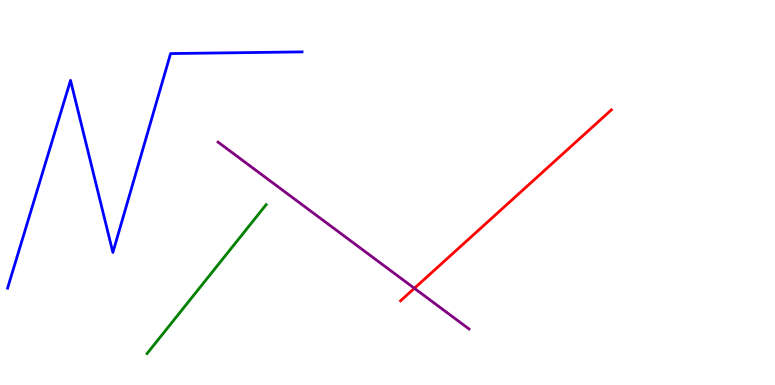[{'lines': ['blue', 'red'], 'intersections': []}, {'lines': ['green', 'red'], 'intersections': []}, {'lines': ['purple', 'red'], 'intersections': [{'x': 5.35, 'y': 2.51}]}, {'lines': ['blue', 'green'], 'intersections': []}, {'lines': ['blue', 'purple'], 'intersections': []}, {'lines': ['green', 'purple'], 'intersections': []}]